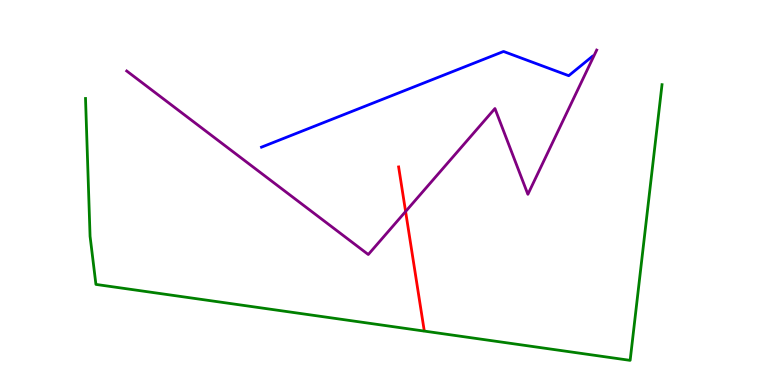[{'lines': ['blue', 'red'], 'intersections': []}, {'lines': ['green', 'red'], 'intersections': []}, {'lines': ['purple', 'red'], 'intersections': [{'x': 5.23, 'y': 4.51}]}, {'lines': ['blue', 'green'], 'intersections': []}, {'lines': ['blue', 'purple'], 'intersections': []}, {'lines': ['green', 'purple'], 'intersections': []}]